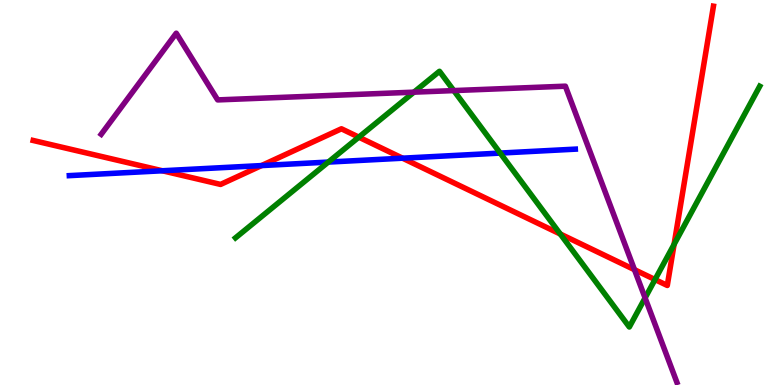[{'lines': ['blue', 'red'], 'intersections': [{'x': 2.1, 'y': 5.56}, {'x': 3.37, 'y': 5.7}, {'x': 5.19, 'y': 5.89}]}, {'lines': ['green', 'red'], 'intersections': [{'x': 4.63, 'y': 6.44}, {'x': 7.23, 'y': 3.92}, {'x': 8.45, 'y': 2.74}, {'x': 8.7, 'y': 3.65}]}, {'lines': ['purple', 'red'], 'intersections': [{'x': 8.19, 'y': 3.0}]}, {'lines': ['blue', 'green'], 'intersections': [{'x': 4.24, 'y': 5.79}, {'x': 6.45, 'y': 6.02}]}, {'lines': ['blue', 'purple'], 'intersections': []}, {'lines': ['green', 'purple'], 'intersections': [{'x': 5.34, 'y': 7.61}, {'x': 5.86, 'y': 7.65}, {'x': 8.32, 'y': 2.26}]}]